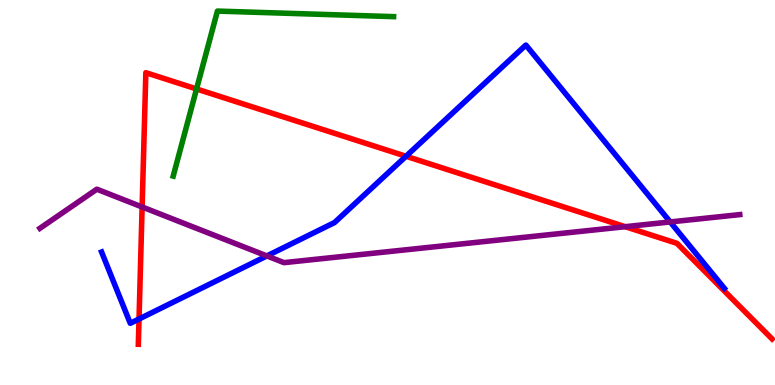[{'lines': ['blue', 'red'], 'intersections': [{'x': 1.79, 'y': 1.71}, {'x': 5.24, 'y': 5.94}]}, {'lines': ['green', 'red'], 'intersections': [{'x': 2.54, 'y': 7.69}]}, {'lines': ['purple', 'red'], 'intersections': [{'x': 1.83, 'y': 4.62}, {'x': 8.07, 'y': 4.11}]}, {'lines': ['blue', 'green'], 'intersections': []}, {'lines': ['blue', 'purple'], 'intersections': [{'x': 3.44, 'y': 3.35}, {'x': 8.65, 'y': 4.24}]}, {'lines': ['green', 'purple'], 'intersections': []}]